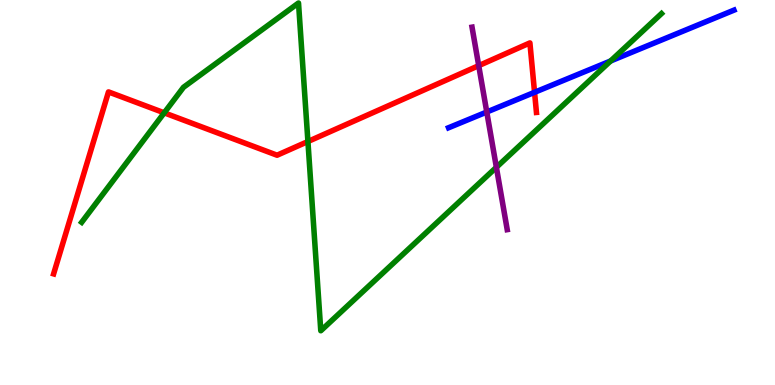[{'lines': ['blue', 'red'], 'intersections': [{'x': 6.9, 'y': 7.6}]}, {'lines': ['green', 'red'], 'intersections': [{'x': 2.12, 'y': 7.07}, {'x': 3.97, 'y': 6.32}]}, {'lines': ['purple', 'red'], 'intersections': [{'x': 6.18, 'y': 8.29}]}, {'lines': ['blue', 'green'], 'intersections': [{'x': 7.88, 'y': 8.42}]}, {'lines': ['blue', 'purple'], 'intersections': [{'x': 6.28, 'y': 7.09}]}, {'lines': ['green', 'purple'], 'intersections': [{'x': 6.4, 'y': 5.65}]}]